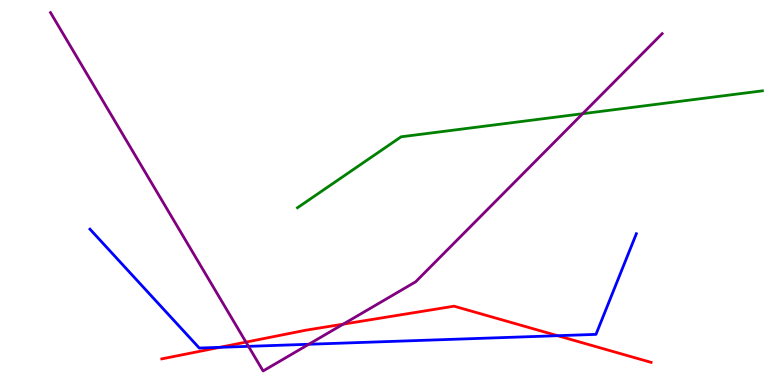[{'lines': ['blue', 'red'], 'intersections': [{'x': 2.84, 'y': 0.978}, {'x': 7.19, 'y': 1.28}]}, {'lines': ['green', 'red'], 'intersections': []}, {'lines': ['purple', 'red'], 'intersections': [{'x': 3.17, 'y': 1.11}, {'x': 4.43, 'y': 1.58}]}, {'lines': ['blue', 'green'], 'intersections': []}, {'lines': ['blue', 'purple'], 'intersections': [{'x': 3.21, 'y': 1.0}, {'x': 3.98, 'y': 1.06}]}, {'lines': ['green', 'purple'], 'intersections': [{'x': 7.52, 'y': 7.05}]}]